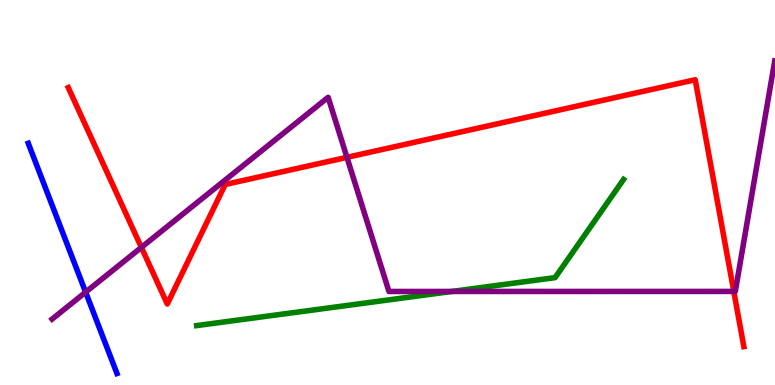[{'lines': ['blue', 'red'], 'intersections': []}, {'lines': ['green', 'red'], 'intersections': []}, {'lines': ['purple', 'red'], 'intersections': [{'x': 1.82, 'y': 3.57}, {'x': 4.48, 'y': 5.91}, {'x': 9.47, 'y': 2.43}]}, {'lines': ['blue', 'green'], 'intersections': []}, {'lines': ['blue', 'purple'], 'intersections': [{'x': 1.1, 'y': 2.41}]}, {'lines': ['green', 'purple'], 'intersections': [{'x': 5.83, 'y': 2.43}]}]